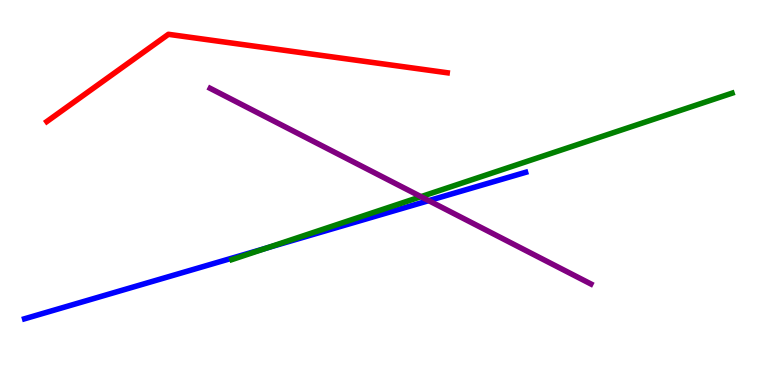[{'lines': ['blue', 'red'], 'intersections': []}, {'lines': ['green', 'red'], 'intersections': []}, {'lines': ['purple', 'red'], 'intersections': []}, {'lines': ['blue', 'green'], 'intersections': [{'x': 3.44, 'y': 3.56}]}, {'lines': ['blue', 'purple'], 'intersections': [{'x': 5.53, 'y': 4.79}]}, {'lines': ['green', 'purple'], 'intersections': [{'x': 5.43, 'y': 4.89}]}]